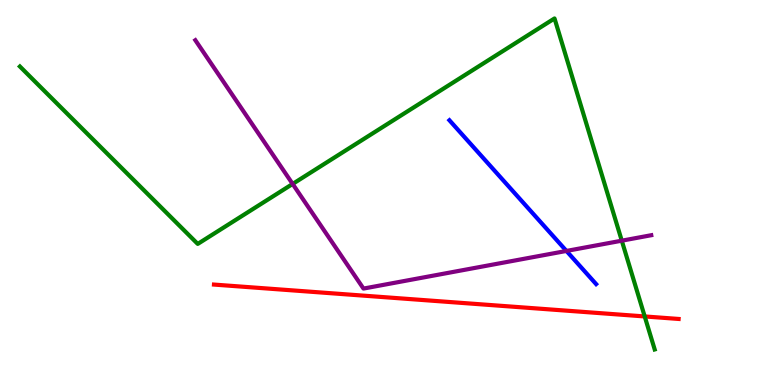[{'lines': ['blue', 'red'], 'intersections': []}, {'lines': ['green', 'red'], 'intersections': [{'x': 8.32, 'y': 1.78}]}, {'lines': ['purple', 'red'], 'intersections': []}, {'lines': ['blue', 'green'], 'intersections': []}, {'lines': ['blue', 'purple'], 'intersections': [{'x': 7.31, 'y': 3.48}]}, {'lines': ['green', 'purple'], 'intersections': [{'x': 3.78, 'y': 5.22}, {'x': 8.02, 'y': 3.75}]}]